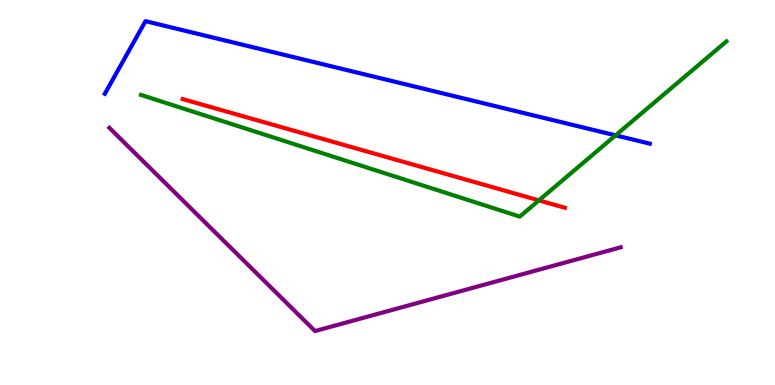[{'lines': ['blue', 'red'], 'intersections': []}, {'lines': ['green', 'red'], 'intersections': [{'x': 6.95, 'y': 4.8}]}, {'lines': ['purple', 'red'], 'intersections': []}, {'lines': ['blue', 'green'], 'intersections': [{'x': 7.94, 'y': 6.48}]}, {'lines': ['blue', 'purple'], 'intersections': []}, {'lines': ['green', 'purple'], 'intersections': []}]